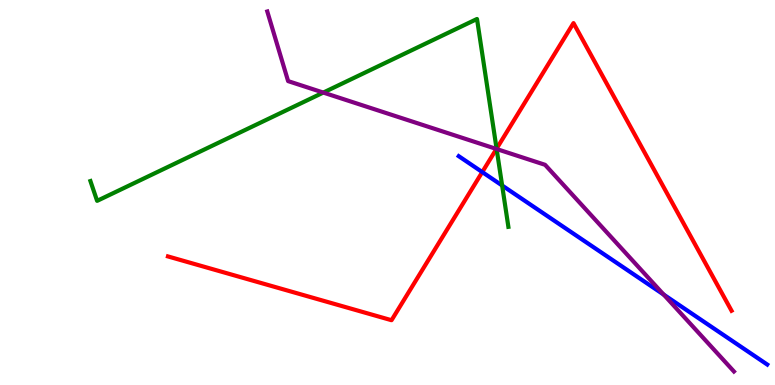[{'lines': ['blue', 'red'], 'intersections': [{'x': 6.22, 'y': 5.53}]}, {'lines': ['green', 'red'], 'intersections': [{'x': 6.41, 'y': 6.14}]}, {'lines': ['purple', 'red'], 'intersections': [{'x': 6.41, 'y': 6.13}]}, {'lines': ['blue', 'green'], 'intersections': [{'x': 6.48, 'y': 5.18}]}, {'lines': ['blue', 'purple'], 'intersections': [{'x': 8.56, 'y': 2.35}]}, {'lines': ['green', 'purple'], 'intersections': [{'x': 4.17, 'y': 7.6}, {'x': 6.41, 'y': 6.13}]}]